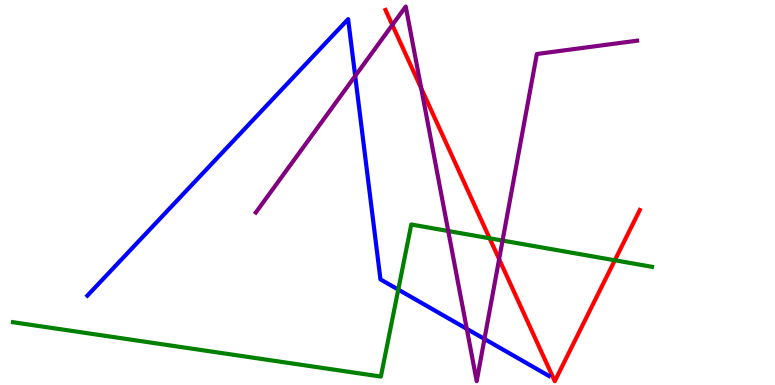[{'lines': ['blue', 'red'], 'intersections': []}, {'lines': ['green', 'red'], 'intersections': [{'x': 6.32, 'y': 3.81}, {'x': 7.93, 'y': 3.24}]}, {'lines': ['purple', 'red'], 'intersections': [{'x': 5.06, 'y': 9.35}, {'x': 5.44, 'y': 7.71}, {'x': 6.44, 'y': 3.27}]}, {'lines': ['blue', 'green'], 'intersections': [{'x': 5.14, 'y': 2.48}]}, {'lines': ['blue', 'purple'], 'intersections': [{'x': 4.58, 'y': 8.03}, {'x': 6.02, 'y': 1.46}, {'x': 6.25, 'y': 1.2}]}, {'lines': ['green', 'purple'], 'intersections': [{'x': 5.78, 'y': 4.0}, {'x': 6.48, 'y': 3.75}]}]